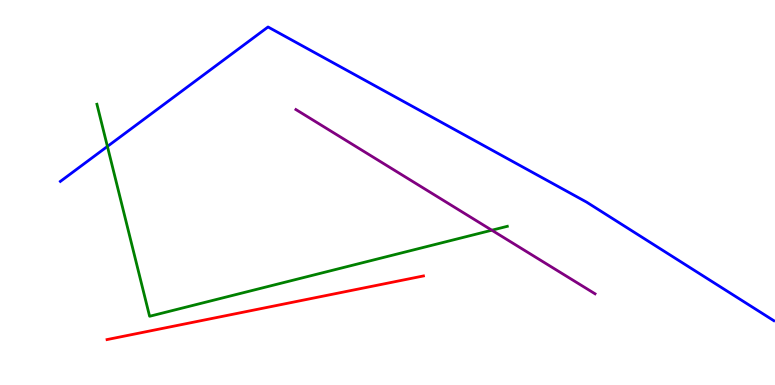[{'lines': ['blue', 'red'], 'intersections': []}, {'lines': ['green', 'red'], 'intersections': []}, {'lines': ['purple', 'red'], 'intersections': []}, {'lines': ['blue', 'green'], 'intersections': [{'x': 1.39, 'y': 6.2}]}, {'lines': ['blue', 'purple'], 'intersections': []}, {'lines': ['green', 'purple'], 'intersections': [{'x': 6.35, 'y': 4.02}]}]